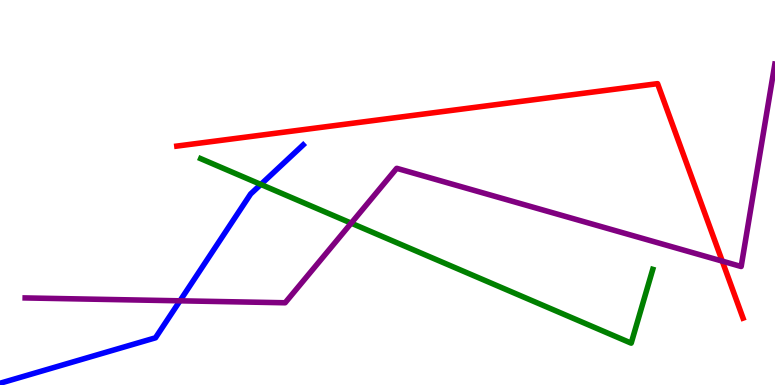[{'lines': ['blue', 'red'], 'intersections': []}, {'lines': ['green', 'red'], 'intersections': []}, {'lines': ['purple', 'red'], 'intersections': [{'x': 9.32, 'y': 3.22}]}, {'lines': ['blue', 'green'], 'intersections': [{'x': 3.37, 'y': 5.21}]}, {'lines': ['blue', 'purple'], 'intersections': [{'x': 2.32, 'y': 2.19}]}, {'lines': ['green', 'purple'], 'intersections': [{'x': 4.53, 'y': 4.2}]}]